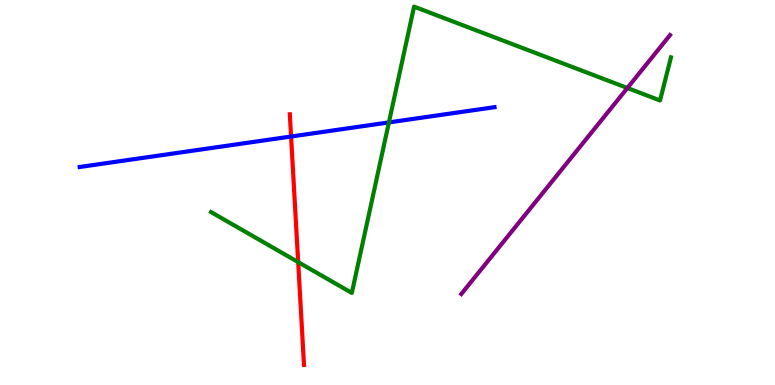[{'lines': ['blue', 'red'], 'intersections': [{'x': 3.76, 'y': 6.45}]}, {'lines': ['green', 'red'], 'intersections': [{'x': 3.85, 'y': 3.19}]}, {'lines': ['purple', 'red'], 'intersections': []}, {'lines': ['blue', 'green'], 'intersections': [{'x': 5.02, 'y': 6.82}]}, {'lines': ['blue', 'purple'], 'intersections': []}, {'lines': ['green', 'purple'], 'intersections': [{'x': 8.1, 'y': 7.71}]}]